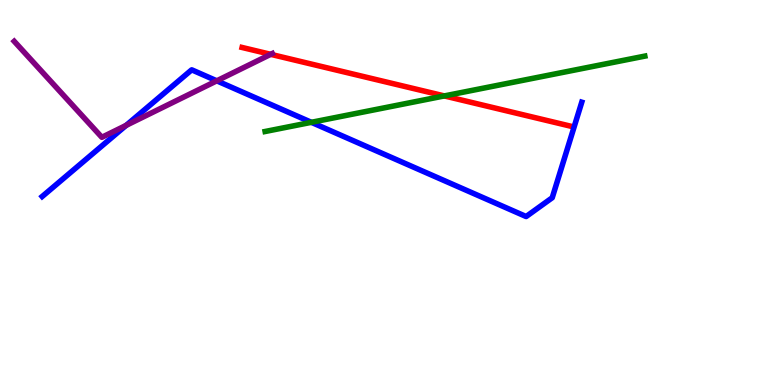[{'lines': ['blue', 'red'], 'intersections': []}, {'lines': ['green', 'red'], 'intersections': [{'x': 5.73, 'y': 7.51}]}, {'lines': ['purple', 'red'], 'intersections': [{'x': 3.49, 'y': 8.59}]}, {'lines': ['blue', 'green'], 'intersections': [{'x': 4.02, 'y': 6.82}]}, {'lines': ['blue', 'purple'], 'intersections': [{'x': 1.63, 'y': 6.74}, {'x': 2.8, 'y': 7.9}]}, {'lines': ['green', 'purple'], 'intersections': []}]